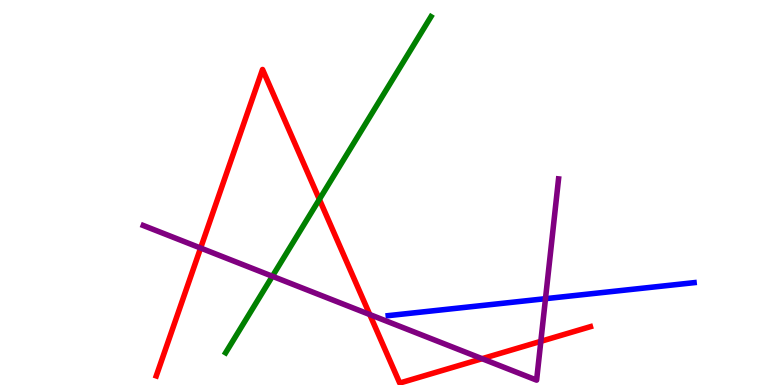[{'lines': ['blue', 'red'], 'intersections': []}, {'lines': ['green', 'red'], 'intersections': [{'x': 4.12, 'y': 4.82}]}, {'lines': ['purple', 'red'], 'intersections': [{'x': 2.59, 'y': 3.56}, {'x': 4.77, 'y': 1.83}, {'x': 6.22, 'y': 0.683}, {'x': 6.98, 'y': 1.13}]}, {'lines': ['blue', 'green'], 'intersections': []}, {'lines': ['blue', 'purple'], 'intersections': [{'x': 7.04, 'y': 2.24}]}, {'lines': ['green', 'purple'], 'intersections': [{'x': 3.51, 'y': 2.82}]}]